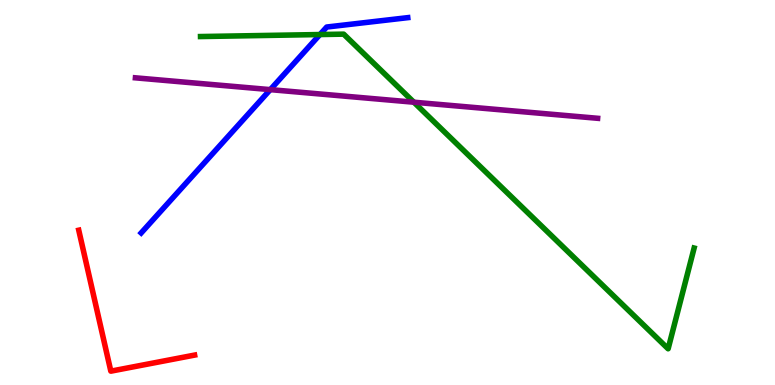[{'lines': ['blue', 'red'], 'intersections': []}, {'lines': ['green', 'red'], 'intersections': []}, {'lines': ['purple', 'red'], 'intersections': []}, {'lines': ['blue', 'green'], 'intersections': [{'x': 4.13, 'y': 9.1}]}, {'lines': ['blue', 'purple'], 'intersections': [{'x': 3.49, 'y': 7.67}]}, {'lines': ['green', 'purple'], 'intersections': [{'x': 5.34, 'y': 7.35}]}]